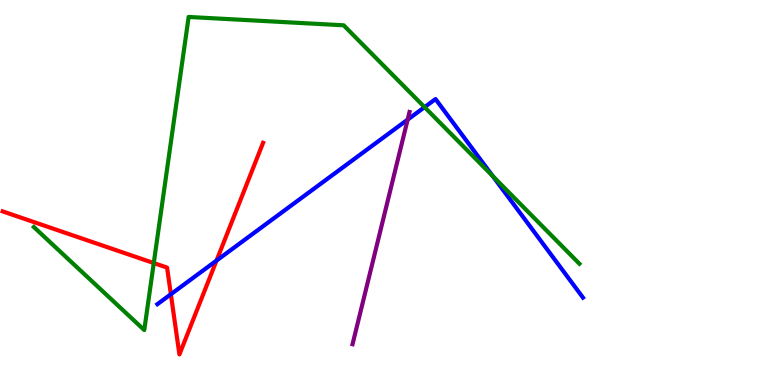[{'lines': ['blue', 'red'], 'intersections': [{'x': 2.2, 'y': 2.36}, {'x': 2.79, 'y': 3.23}]}, {'lines': ['green', 'red'], 'intersections': [{'x': 1.98, 'y': 3.17}]}, {'lines': ['purple', 'red'], 'intersections': []}, {'lines': ['blue', 'green'], 'intersections': [{'x': 5.48, 'y': 7.22}, {'x': 6.36, 'y': 5.43}]}, {'lines': ['blue', 'purple'], 'intersections': [{'x': 5.26, 'y': 6.89}]}, {'lines': ['green', 'purple'], 'intersections': []}]